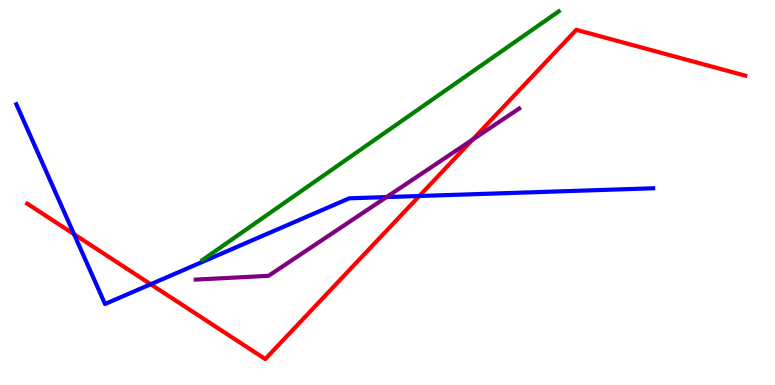[{'lines': ['blue', 'red'], 'intersections': [{'x': 0.956, 'y': 3.92}, {'x': 1.94, 'y': 2.62}, {'x': 5.41, 'y': 4.91}]}, {'lines': ['green', 'red'], 'intersections': []}, {'lines': ['purple', 'red'], 'intersections': [{'x': 6.1, 'y': 6.37}]}, {'lines': ['blue', 'green'], 'intersections': []}, {'lines': ['blue', 'purple'], 'intersections': [{'x': 4.99, 'y': 4.88}]}, {'lines': ['green', 'purple'], 'intersections': []}]